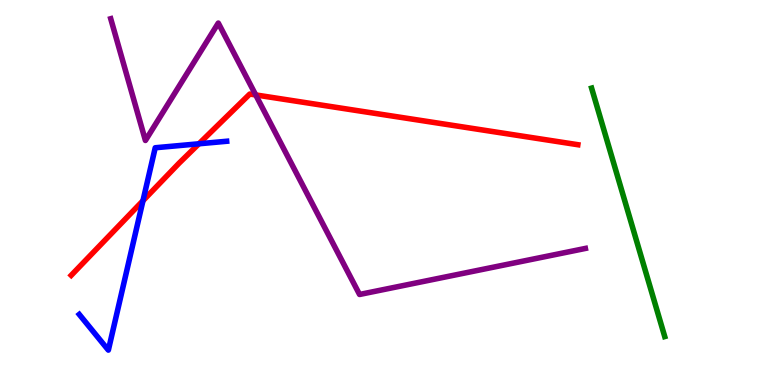[{'lines': ['blue', 'red'], 'intersections': [{'x': 1.84, 'y': 4.79}, {'x': 2.57, 'y': 6.27}]}, {'lines': ['green', 'red'], 'intersections': []}, {'lines': ['purple', 'red'], 'intersections': [{'x': 3.3, 'y': 7.53}]}, {'lines': ['blue', 'green'], 'intersections': []}, {'lines': ['blue', 'purple'], 'intersections': []}, {'lines': ['green', 'purple'], 'intersections': []}]